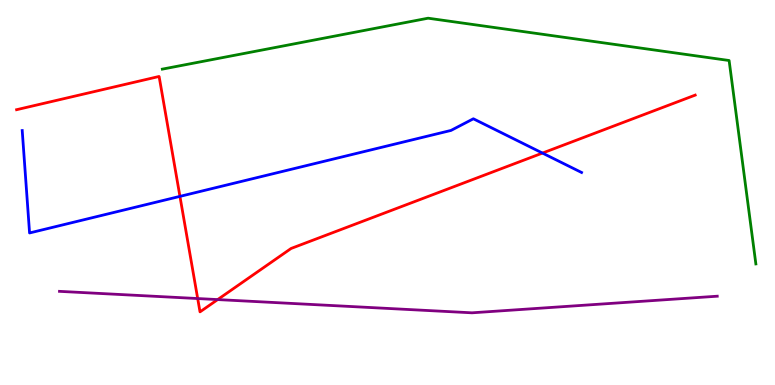[{'lines': ['blue', 'red'], 'intersections': [{'x': 2.32, 'y': 4.9}, {'x': 7.0, 'y': 6.02}]}, {'lines': ['green', 'red'], 'intersections': []}, {'lines': ['purple', 'red'], 'intersections': [{'x': 2.55, 'y': 2.25}, {'x': 2.81, 'y': 2.22}]}, {'lines': ['blue', 'green'], 'intersections': []}, {'lines': ['blue', 'purple'], 'intersections': []}, {'lines': ['green', 'purple'], 'intersections': []}]